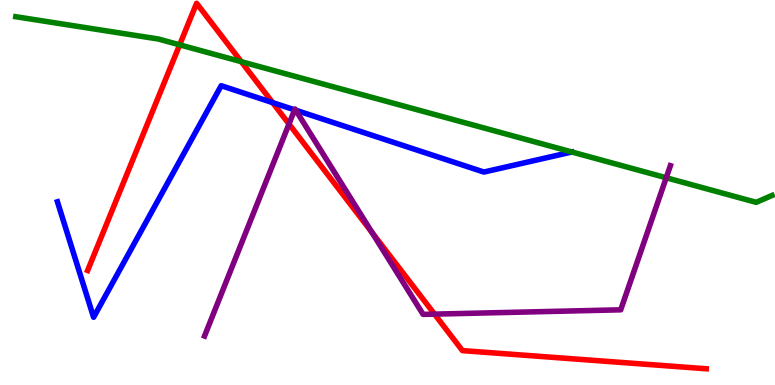[{'lines': ['blue', 'red'], 'intersections': [{'x': 3.52, 'y': 7.34}]}, {'lines': ['green', 'red'], 'intersections': [{'x': 2.32, 'y': 8.84}, {'x': 3.11, 'y': 8.4}]}, {'lines': ['purple', 'red'], 'intersections': [{'x': 3.73, 'y': 6.78}, {'x': 4.8, 'y': 3.96}, {'x': 5.61, 'y': 1.84}]}, {'lines': ['blue', 'green'], 'intersections': []}, {'lines': ['blue', 'purple'], 'intersections': [{'x': 3.8, 'y': 7.15}, {'x': 3.82, 'y': 7.14}]}, {'lines': ['green', 'purple'], 'intersections': [{'x': 8.6, 'y': 5.38}]}]